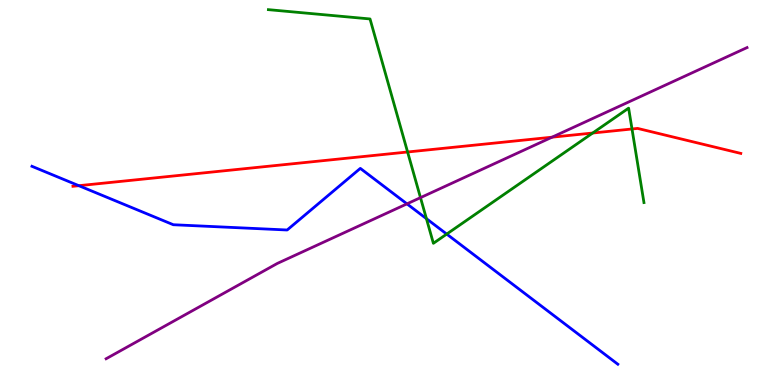[{'lines': ['blue', 'red'], 'intersections': [{'x': 1.02, 'y': 5.18}]}, {'lines': ['green', 'red'], 'intersections': [{'x': 5.26, 'y': 6.05}, {'x': 7.65, 'y': 6.54}, {'x': 8.15, 'y': 6.65}]}, {'lines': ['purple', 'red'], 'intersections': [{'x': 7.12, 'y': 6.44}]}, {'lines': ['blue', 'green'], 'intersections': [{'x': 5.5, 'y': 4.32}, {'x': 5.76, 'y': 3.92}]}, {'lines': ['blue', 'purple'], 'intersections': [{'x': 5.25, 'y': 4.71}]}, {'lines': ['green', 'purple'], 'intersections': [{'x': 5.43, 'y': 4.87}]}]